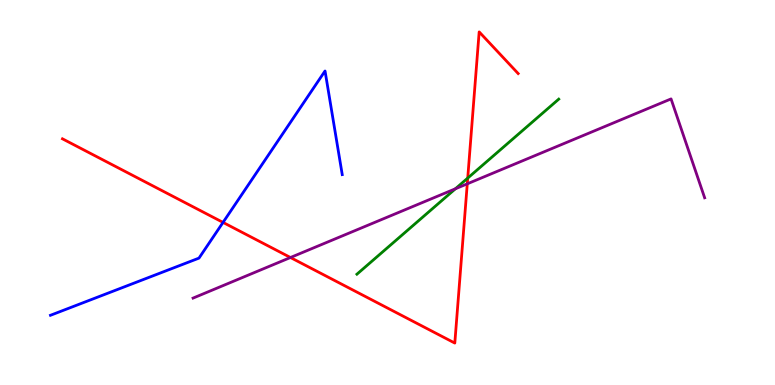[{'lines': ['blue', 'red'], 'intersections': [{'x': 2.88, 'y': 4.22}]}, {'lines': ['green', 'red'], 'intersections': [{'x': 6.04, 'y': 5.37}]}, {'lines': ['purple', 'red'], 'intersections': [{'x': 3.75, 'y': 3.31}, {'x': 6.03, 'y': 5.23}]}, {'lines': ['blue', 'green'], 'intersections': []}, {'lines': ['blue', 'purple'], 'intersections': []}, {'lines': ['green', 'purple'], 'intersections': [{'x': 5.88, 'y': 5.1}]}]